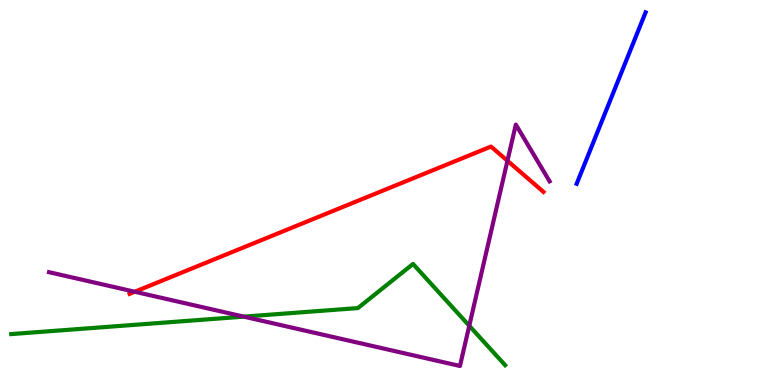[{'lines': ['blue', 'red'], 'intersections': []}, {'lines': ['green', 'red'], 'intersections': []}, {'lines': ['purple', 'red'], 'intersections': [{'x': 1.74, 'y': 2.42}, {'x': 6.55, 'y': 5.82}]}, {'lines': ['blue', 'green'], 'intersections': []}, {'lines': ['blue', 'purple'], 'intersections': []}, {'lines': ['green', 'purple'], 'intersections': [{'x': 3.15, 'y': 1.78}, {'x': 6.06, 'y': 1.54}]}]